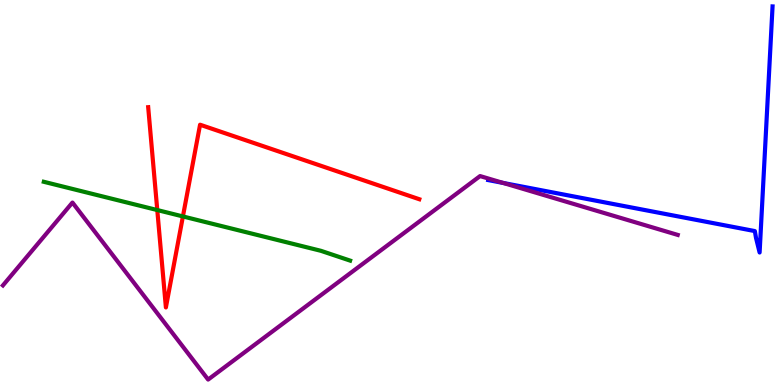[{'lines': ['blue', 'red'], 'intersections': []}, {'lines': ['green', 'red'], 'intersections': [{'x': 2.03, 'y': 4.54}, {'x': 2.36, 'y': 4.38}]}, {'lines': ['purple', 'red'], 'intersections': []}, {'lines': ['blue', 'green'], 'intersections': []}, {'lines': ['blue', 'purple'], 'intersections': [{'x': 6.49, 'y': 5.25}]}, {'lines': ['green', 'purple'], 'intersections': []}]